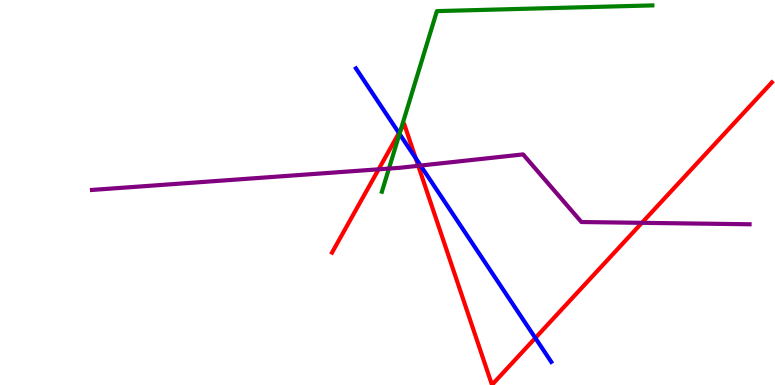[{'lines': ['blue', 'red'], 'intersections': [{'x': 5.15, 'y': 6.55}, {'x': 5.36, 'y': 5.89}, {'x': 6.91, 'y': 1.22}]}, {'lines': ['green', 'red'], 'intersections': [{'x': 5.17, 'y': 6.63}]}, {'lines': ['purple', 'red'], 'intersections': [{'x': 4.89, 'y': 5.6}, {'x': 5.4, 'y': 5.69}, {'x': 8.28, 'y': 4.21}]}, {'lines': ['blue', 'green'], 'intersections': [{'x': 5.15, 'y': 6.52}]}, {'lines': ['blue', 'purple'], 'intersections': [{'x': 5.43, 'y': 5.7}]}, {'lines': ['green', 'purple'], 'intersections': [{'x': 5.02, 'y': 5.62}]}]